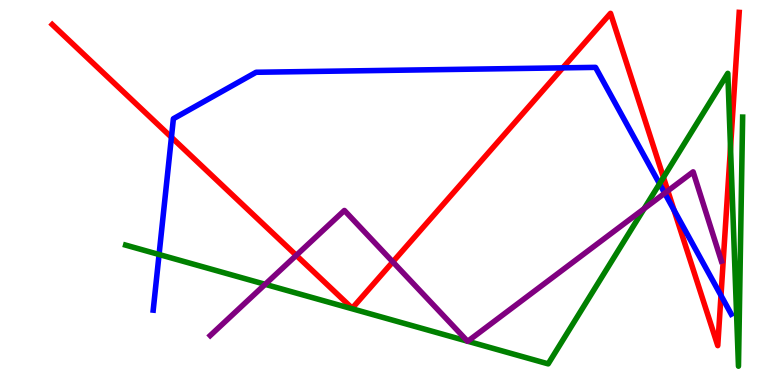[{'lines': ['blue', 'red'], 'intersections': [{'x': 2.21, 'y': 6.43}, {'x': 7.26, 'y': 8.24}, {'x': 8.7, 'y': 4.54}, {'x': 9.3, 'y': 2.32}]}, {'lines': ['green', 'red'], 'intersections': [{'x': 8.56, 'y': 5.39}, {'x': 9.43, 'y': 6.17}]}, {'lines': ['purple', 'red'], 'intersections': [{'x': 3.82, 'y': 3.37}, {'x': 5.07, 'y': 3.2}, {'x': 8.62, 'y': 5.04}]}, {'lines': ['blue', 'green'], 'intersections': [{'x': 2.05, 'y': 3.39}, {'x': 8.51, 'y': 5.23}]}, {'lines': ['blue', 'purple'], 'intersections': [{'x': 8.58, 'y': 4.98}]}, {'lines': ['green', 'purple'], 'intersections': [{'x': 3.42, 'y': 2.62}, {'x': 6.03, 'y': 1.14}, {'x': 6.04, 'y': 1.14}, {'x': 8.31, 'y': 4.58}]}]